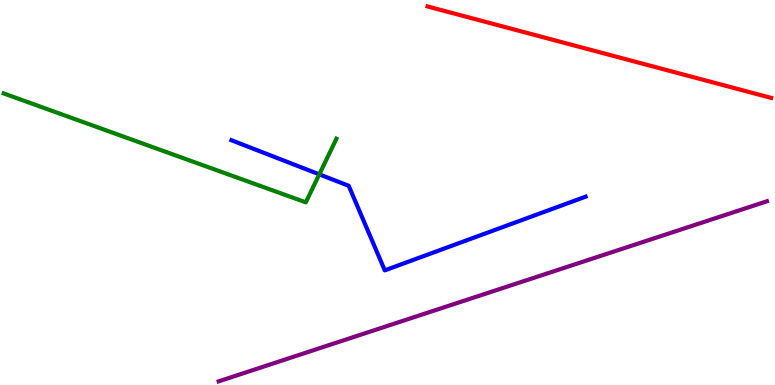[{'lines': ['blue', 'red'], 'intersections': []}, {'lines': ['green', 'red'], 'intersections': []}, {'lines': ['purple', 'red'], 'intersections': []}, {'lines': ['blue', 'green'], 'intersections': [{'x': 4.12, 'y': 5.47}]}, {'lines': ['blue', 'purple'], 'intersections': []}, {'lines': ['green', 'purple'], 'intersections': []}]